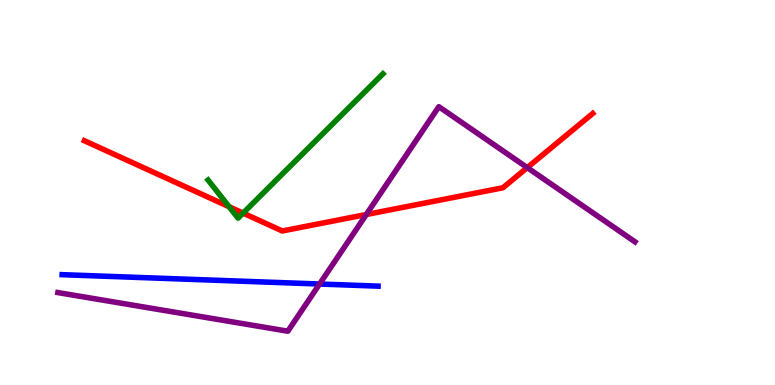[{'lines': ['blue', 'red'], 'intersections': []}, {'lines': ['green', 'red'], 'intersections': [{'x': 2.96, 'y': 4.63}, {'x': 3.14, 'y': 4.46}]}, {'lines': ['purple', 'red'], 'intersections': [{'x': 4.73, 'y': 4.43}, {'x': 6.8, 'y': 5.65}]}, {'lines': ['blue', 'green'], 'intersections': []}, {'lines': ['blue', 'purple'], 'intersections': [{'x': 4.12, 'y': 2.62}]}, {'lines': ['green', 'purple'], 'intersections': []}]